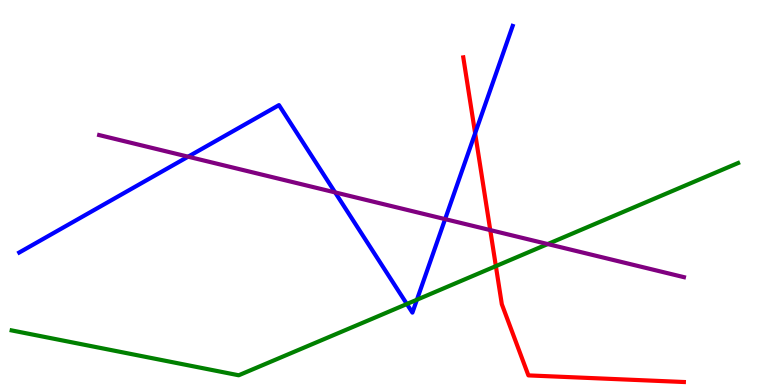[{'lines': ['blue', 'red'], 'intersections': [{'x': 6.13, 'y': 6.54}]}, {'lines': ['green', 'red'], 'intersections': [{'x': 6.4, 'y': 3.09}]}, {'lines': ['purple', 'red'], 'intersections': [{'x': 6.33, 'y': 4.02}]}, {'lines': ['blue', 'green'], 'intersections': [{'x': 5.25, 'y': 2.1}, {'x': 5.38, 'y': 2.22}]}, {'lines': ['blue', 'purple'], 'intersections': [{'x': 2.43, 'y': 5.93}, {'x': 4.32, 'y': 5.0}, {'x': 5.74, 'y': 4.31}]}, {'lines': ['green', 'purple'], 'intersections': [{'x': 7.07, 'y': 3.66}]}]